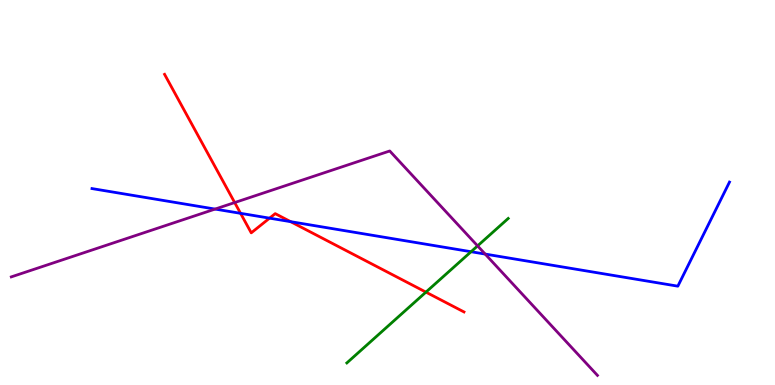[{'lines': ['blue', 'red'], 'intersections': [{'x': 3.1, 'y': 4.46}, {'x': 3.48, 'y': 4.33}, {'x': 3.75, 'y': 4.24}]}, {'lines': ['green', 'red'], 'intersections': [{'x': 5.5, 'y': 2.41}]}, {'lines': ['purple', 'red'], 'intersections': [{'x': 3.03, 'y': 4.74}]}, {'lines': ['blue', 'green'], 'intersections': [{'x': 6.08, 'y': 3.46}]}, {'lines': ['blue', 'purple'], 'intersections': [{'x': 2.78, 'y': 4.57}, {'x': 6.26, 'y': 3.4}]}, {'lines': ['green', 'purple'], 'intersections': [{'x': 6.16, 'y': 3.61}]}]